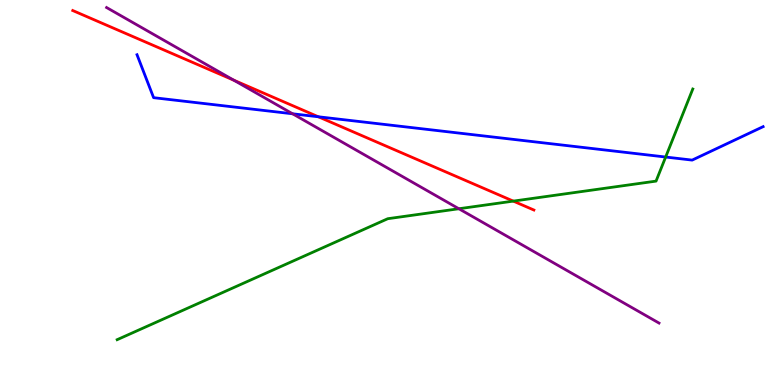[{'lines': ['blue', 'red'], 'intersections': [{'x': 4.11, 'y': 6.97}]}, {'lines': ['green', 'red'], 'intersections': [{'x': 6.62, 'y': 4.78}]}, {'lines': ['purple', 'red'], 'intersections': [{'x': 3.02, 'y': 7.92}]}, {'lines': ['blue', 'green'], 'intersections': [{'x': 8.59, 'y': 5.92}]}, {'lines': ['blue', 'purple'], 'intersections': [{'x': 3.78, 'y': 7.04}]}, {'lines': ['green', 'purple'], 'intersections': [{'x': 5.92, 'y': 4.58}]}]